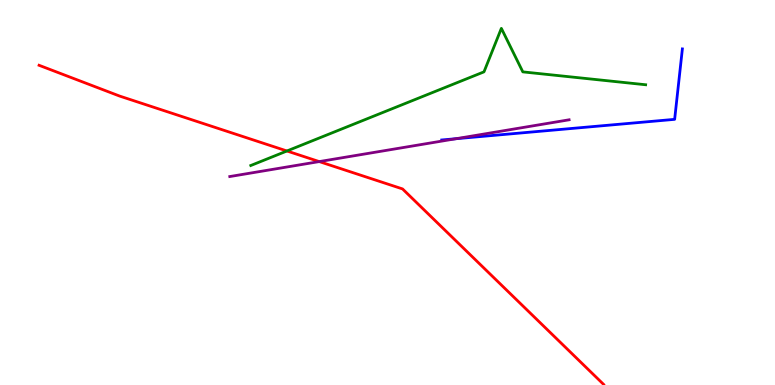[{'lines': ['blue', 'red'], 'intersections': []}, {'lines': ['green', 'red'], 'intersections': [{'x': 3.7, 'y': 6.08}]}, {'lines': ['purple', 'red'], 'intersections': [{'x': 4.12, 'y': 5.8}]}, {'lines': ['blue', 'green'], 'intersections': []}, {'lines': ['blue', 'purple'], 'intersections': [{'x': 5.88, 'y': 6.4}]}, {'lines': ['green', 'purple'], 'intersections': []}]